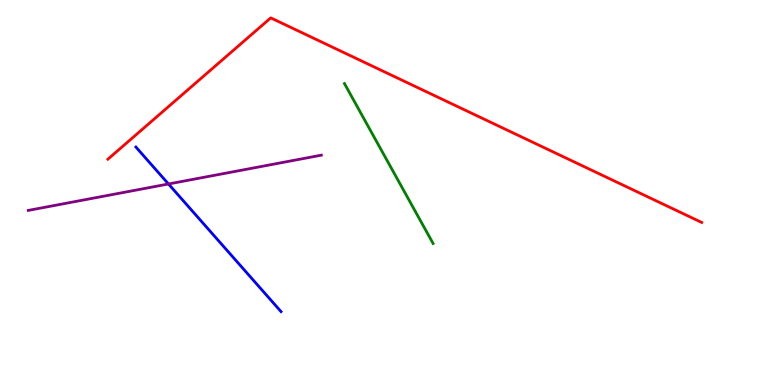[{'lines': ['blue', 'red'], 'intersections': []}, {'lines': ['green', 'red'], 'intersections': []}, {'lines': ['purple', 'red'], 'intersections': []}, {'lines': ['blue', 'green'], 'intersections': []}, {'lines': ['blue', 'purple'], 'intersections': [{'x': 2.17, 'y': 5.22}]}, {'lines': ['green', 'purple'], 'intersections': []}]